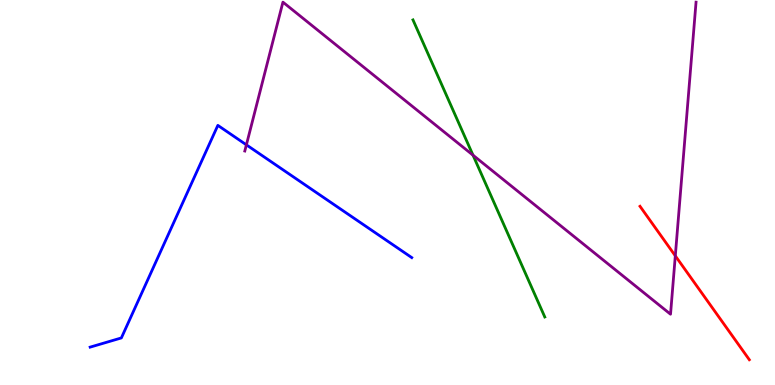[{'lines': ['blue', 'red'], 'intersections': []}, {'lines': ['green', 'red'], 'intersections': []}, {'lines': ['purple', 'red'], 'intersections': [{'x': 8.71, 'y': 3.35}]}, {'lines': ['blue', 'green'], 'intersections': []}, {'lines': ['blue', 'purple'], 'intersections': [{'x': 3.18, 'y': 6.24}]}, {'lines': ['green', 'purple'], 'intersections': [{'x': 6.1, 'y': 5.97}]}]